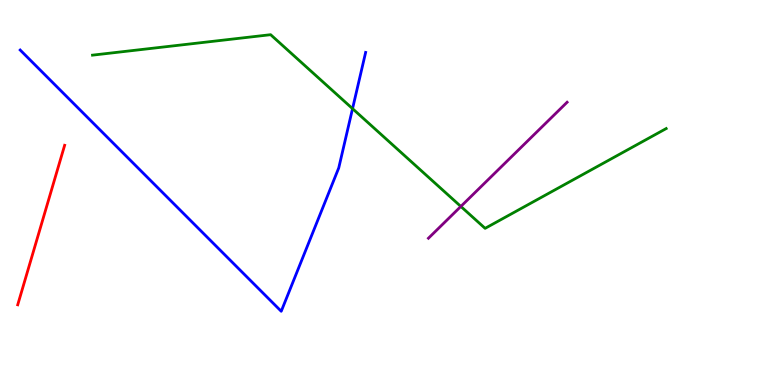[{'lines': ['blue', 'red'], 'intersections': []}, {'lines': ['green', 'red'], 'intersections': []}, {'lines': ['purple', 'red'], 'intersections': []}, {'lines': ['blue', 'green'], 'intersections': [{'x': 4.55, 'y': 7.18}]}, {'lines': ['blue', 'purple'], 'intersections': []}, {'lines': ['green', 'purple'], 'intersections': [{'x': 5.95, 'y': 4.64}]}]